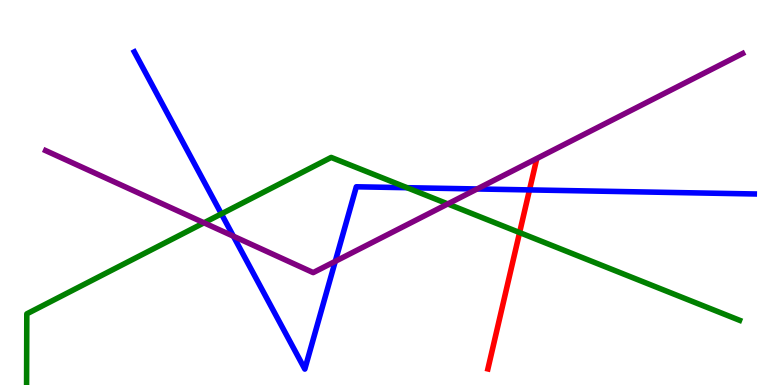[{'lines': ['blue', 'red'], 'intersections': [{'x': 6.83, 'y': 5.07}]}, {'lines': ['green', 'red'], 'intersections': [{'x': 6.7, 'y': 3.96}]}, {'lines': ['purple', 'red'], 'intersections': []}, {'lines': ['blue', 'green'], 'intersections': [{'x': 2.86, 'y': 4.45}, {'x': 5.25, 'y': 5.12}]}, {'lines': ['blue', 'purple'], 'intersections': [{'x': 3.01, 'y': 3.86}, {'x': 4.33, 'y': 3.21}, {'x': 6.16, 'y': 5.09}]}, {'lines': ['green', 'purple'], 'intersections': [{'x': 2.63, 'y': 4.21}, {'x': 5.78, 'y': 4.7}]}]